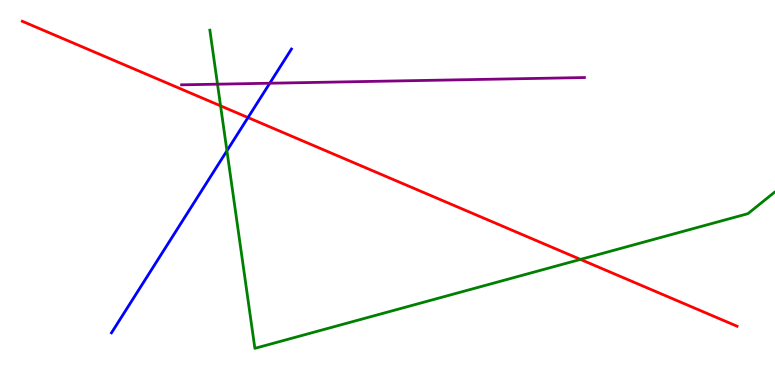[{'lines': ['blue', 'red'], 'intersections': [{'x': 3.2, 'y': 6.95}]}, {'lines': ['green', 'red'], 'intersections': [{'x': 2.85, 'y': 7.25}, {'x': 7.49, 'y': 3.26}]}, {'lines': ['purple', 'red'], 'intersections': []}, {'lines': ['blue', 'green'], 'intersections': [{'x': 2.93, 'y': 6.08}]}, {'lines': ['blue', 'purple'], 'intersections': [{'x': 3.48, 'y': 7.84}]}, {'lines': ['green', 'purple'], 'intersections': [{'x': 2.81, 'y': 7.81}]}]